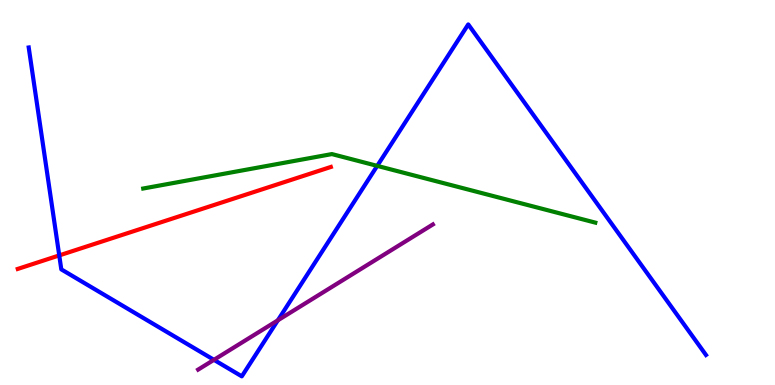[{'lines': ['blue', 'red'], 'intersections': [{'x': 0.764, 'y': 3.37}]}, {'lines': ['green', 'red'], 'intersections': []}, {'lines': ['purple', 'red'], 'intersections': []}, {'lines': ['blue', 'green'], 'intersections': [{'x': 4.87, 'y': 5.69}]}, {'lines': ['blue', 'purple'], 'intersections': [{'x': 2.76, 'y': 0.654}, {'x': 3.59, 'y': 1.68}]}, {'lines': ['green', 'purple'], 'intersections': []}]